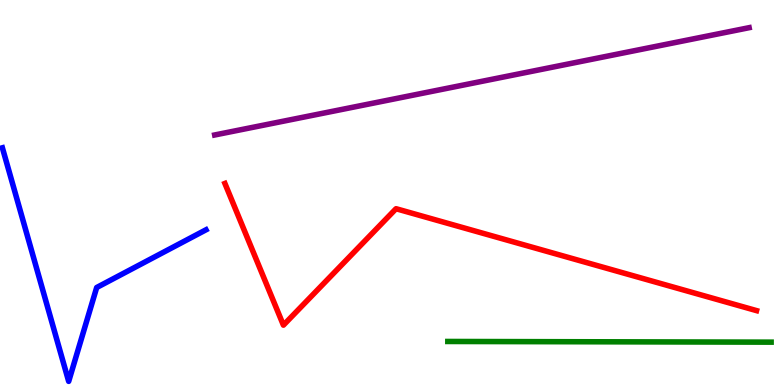[{'lines': ['blue', 'red'], 'intersections': []}, {'lines': ['green', 'red'], 'intersections': []}, {'lines': ['purple', 'red'], 'intersections': []}, {'lines': ['blue', 'green'], 'intersections': []}, {'lines': ['blue', 'purple'], 'intersections': []}, {'lines': ['green', 'purple'], 'intersections': []}]